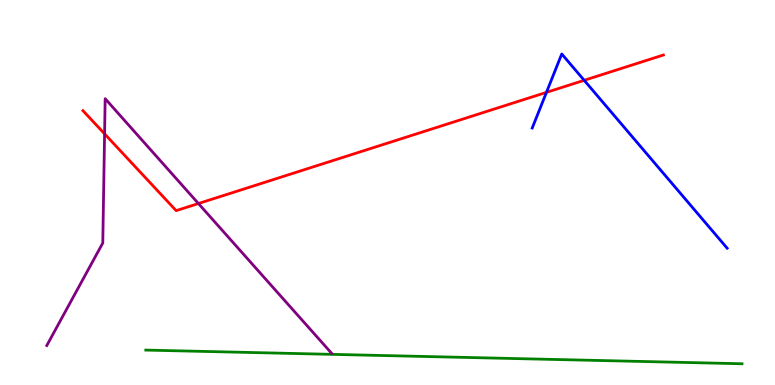[{'lines': ['blue', 'red'], 'intersections': [{'x': 7.05, 'y': 7.6}, {'x': 7.54, 'y': 7.91}]}, {'lines': ['green', 'red'], 'intersections': []}, {'lines': ['purple', 'red'], 'intersections': [{'x': 1.35, 'y': 6.52}, {'x': 2.56, 'y': 4.71}]}, {'lines': ['blue', 'green'], 'intersections': []}, {'lines': ['blue', 'purple'], 'intersections': []}, {'lines': ['green', 'purple'], 'intersections': []}]